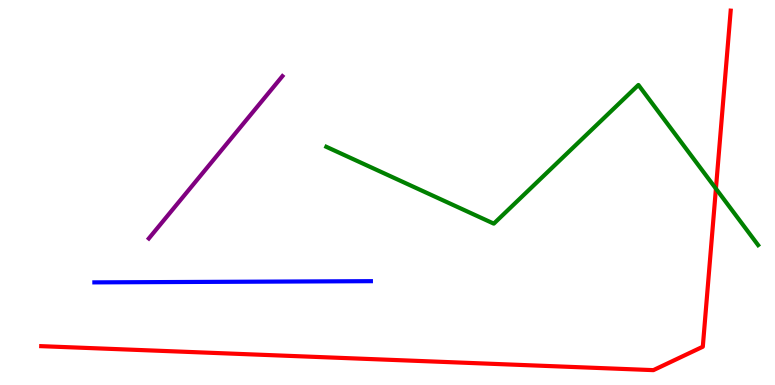[{'lines': ['blue', 'red'], 'intersections': []}, {'lines': ['green', 'red'], 'intersections': [{'x': 9.24, 'y': 5.1}]}, {'lines': ['purple', 'red'], 'intersections': []}, {'lines': ['blue', 'green'], 'intersections': []}, {'lines': ['blue', 'purple'], 'intersections': []}, {'lines': ['green', 'purple'], 'intersections': []}]